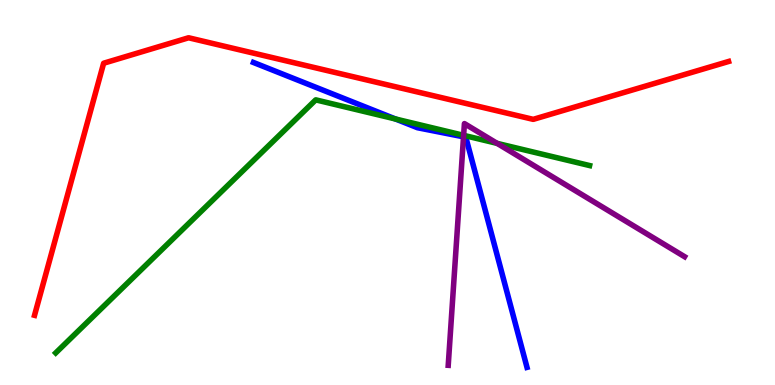[{'lines': ['blue', 'red'], 'intersections': []}, {'lines': ['green', 'red'], 'intersections': []}, {'lines': ['purple', 'red'], 'intersections': []}, {'lines': ['blue', 'green'], 'intersections': [{'x': 5.1, 'y': 6.91}]}, {'lines': ['blue', 'purple'], 'intersections': [{'x': 5.98, 'y': 6.45}]}, {'lines': ['green', 'purple'], 'intersections': [{'x': 5.98, 'y': 6.48}, {'x': 6.41, 'y': 6.28}]}]